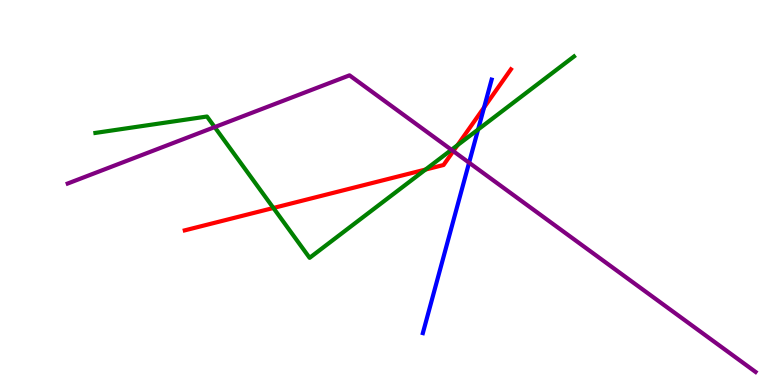[{'lines': ['blue', 'red'], 'intersections': [{'x': 6.25, 'y': 7.21}]}, {'lines': ['green', 'red'], 'intersections': [{'x': 3.53, 'y': 4.6}, {'x': 5.49, 'y': 5.6}, {'x': 5.9, 'y': 6.23}]}, {'lines': ['purple', 'red'], 'intersections': [{'x': 5.85, 'y': 6.07}]}, {'lines': ['blue', 'green'], 'intersections': [{'x': 6.17, 'y': 6.64}]}, {'lines': ['blue', 'purple'], 'intersections': [{'x': 6.05, 'y': 5.77}]}, {'lines': ['green', 'purple'], 'intersections': [{'x': 2.77, 'y': 6.7}, {'x': 5.83, 'y': 6.11}]}]